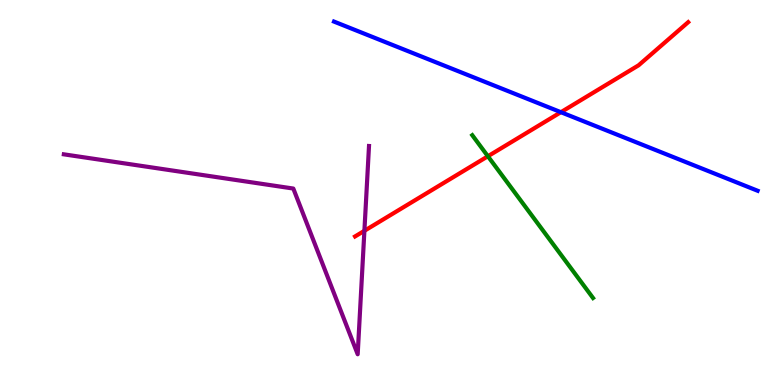[{'lines': ['blue', 'red'], 'intersections': [{'x': 7.24, 'y': 7.09}]}, {'lines': ['green', 'red'], 'intersections': [{'x': 6.3, 'y': 5.94}]}, {'lines': ['purple', 'red'], 'intersections': [{'x': 4.7, 'y': 4.01}]}, {'lines': ['blue', 'green'], 'intersections': []}, {'lines': ['blue', 'purple'], 'intersections': []}, {'lines': ['green', 'purple'], 'intersections': []}]